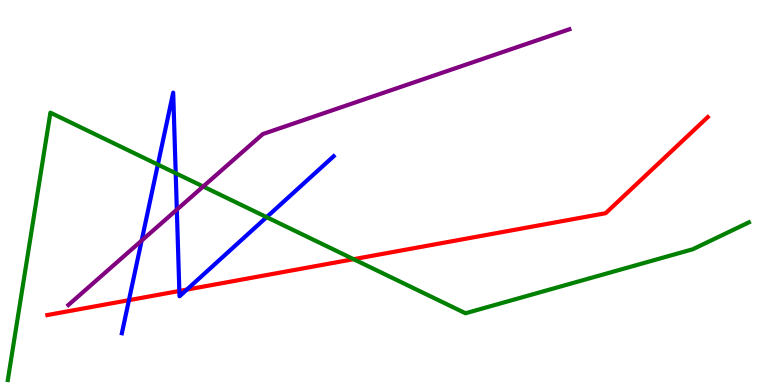[{'lines': ['blue', 'red'], 'intersections': [{'x': 1.66, 'y': 2.2}, {'x': 2.31, 'y': 2.44}, {'x': 2.41, 'y': 2.48}]}, {'lines': ['green', 'red'], 'intersections': [{'x': 4.56, 'y': 3.27}]}, {'lines': ['purple', 'red'], 'intersections': []}, {'lines': ['blue', 'green'], 'intersections': [{'x': 2.04, 'y': 5.72}, {'x': 2.27, 'y': 5.5}, {'x': 3.44, 'y': 4.36}]}, {'lines': ['blue', 'purple'], 'intersections': [{'x': 1.83, 'y': 3.75}, {'x': 2.28, 'y': 4.55}]}, {'lines': ['green', 'purple'], 'intersections': [{'x': 2.62, 'y': 5.16}]}]